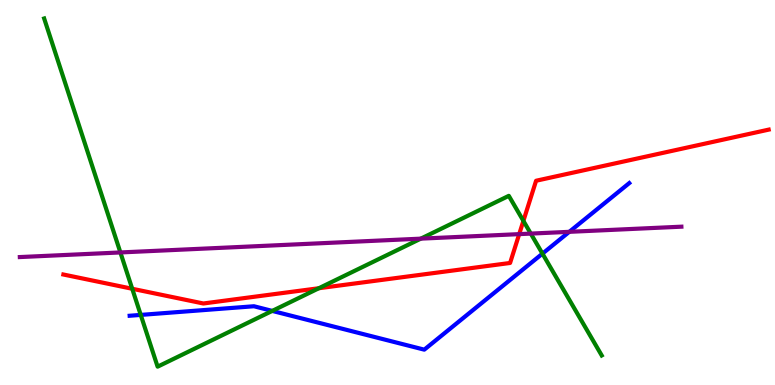[{'lines': ['blue', 'red'], 'intersections': []}, {'lines': ['green', 'red'], 'intersections': [{'x': 1.71, 'y': 2.5}, {'x': 4.11, 'y': 2.51}, {'x': 6.75, 'y': 4.26}]}, {'lines': ['purple', 'red'], 'intersections': [{'x': 6.7, 'y': 3.92}]}, {'lines': ['blue', 'green'], 'intersections': [{'x': 1.82, 'y': 1.82}, {'x': 3.51, 'y': 1.92}, {'x': 7.0, 'y': 3.41}]}, {'lines': ['blue', 'purple'], 'intersections': [{'x': 7.35, 'y': 3.98}]}, {'lines': ['green', 'purple'], 'intersections': [{'x': 1.55, 'y': 3.44}, {'x': 5.43, 'y': 3.8}, {'x': 6.85, 'y': 3.93}]}]